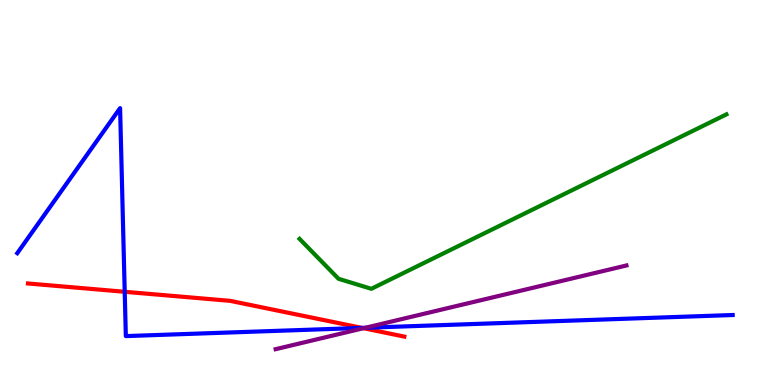[{'lines': ['blue', 'red'], 'intersections': [{'x': 1.61, 'y': 2.42}, {'x': 4.67, 'y': 1.48}]}, {'lines': ['green', 'red'], 'intersections': []}, {'lines': ['purple', 'red'], 'intersections': [{'x': 4.69, 'y': 1.47}]}, {'lines': ['blue', 'green'], 'intersections': []}, {'lines': ['blue', 'purple'], 'intersections': [{'x': 4.71, 'y': 1.49}]}, {'lines': ['green', 'purple'], 'intersections': []}]